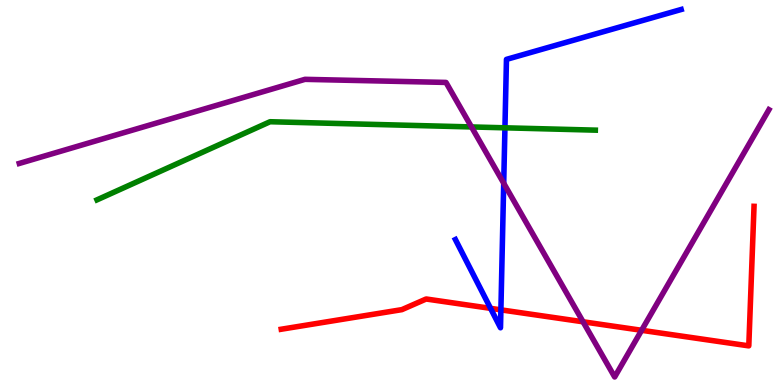[{'lines': ['blue', 'red'], 'intersections': [{'x': 6.33, 'y': 1.99}, {'x': 6.46, 'y': 1.95}]}, {'lines': ['green', 'red'], 'intersections': []}, {'lines': ['purple', 'red'], 'intersections': [{'x': 7.52, 'y': 1.64}, {'x': 8.28, 'y': 1.42}]}, {'lines': ['blue', 'green'], 'intersections': [{'x': 6.52, 'y': 6.68}]}, {'lines': ['blue', 'purple'], 'intersections': [{'x': 6.5, 'y': 5.24}]}, {'lines': ['green', 'purple'], 'intersections': [{'x': 6.08, 'y': 6.7}]}]